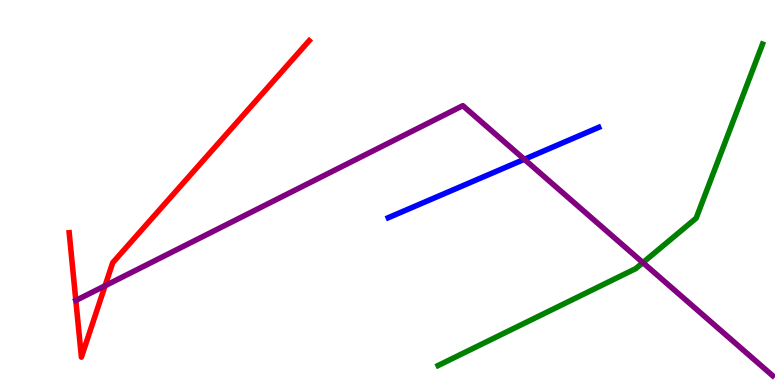[{'lines': ['blue', 'red'], 'intersections': []}, {'lines': ['green', 'red'], 'intersections': []}, {'lines': ['purple', 'red'], 'intersections': [{'x': 1.36, 'y': 2.58}]}, {'lines': ['blue', 'green'], 'intersections': []}, {'lines': ['blue', 'purple'], 'intersections': [{'x': 6.77, 'y': 5.86}]}, {'lines': ['green', 'purple'], 'intersections': [{'x': 8.3, 'y': 3.18}]}]